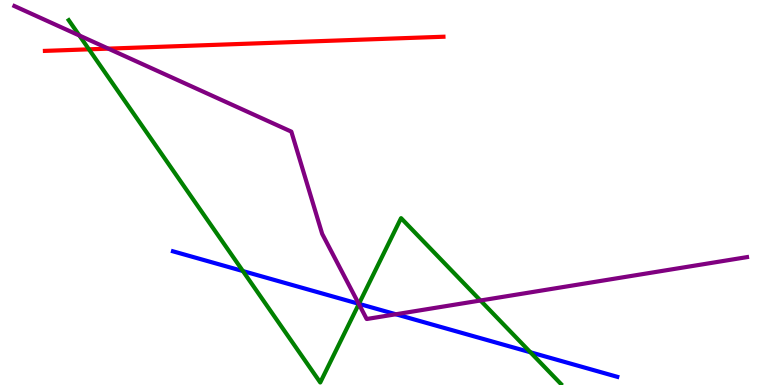[{'lines': ['blue', 'red'], 'intersections': []}, {'lines': ['green', 'red'], 'intersections': [{'x': 1.15, 'y': 8.72}]}, {'lines': ['purple', 'red'], 'intersections': [{'x': 1.4, 'y': 8.74}]}, {'lines': ['blue', 'green'], 'intersections': [{'x': 3.13, 'y': 2.96}, {'x': 4.63, 'y': 2.11}, {'x': 6.84, 'y': 0.85}]}, {'lines': ['blue', 'purple'], 'intersections': [{'x': 4.63, 'y': 2.11}, {'x': 5.11, 'y': 1.84}]}, {'lines': ['green', 'purple'], 'intersections': [{'x': 1.02, 'y': 9.08}, {'x': 4.63, 'y': 2.1}, {'x': 6.2, 'y': 2.19}]}]